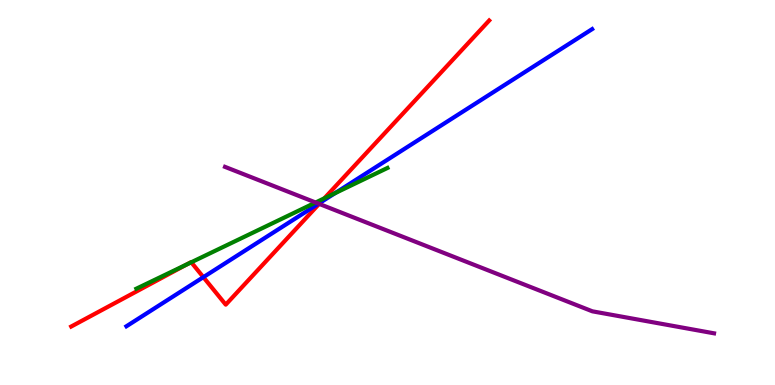[{'lines': ['blue', 'red'], 'intersections': [{'x': 2.62, 'y': 2.8}, {'x': 4.14, 'y': 4.74}]}, {'lines': ['green', 'red'], 'intersections': [{'x': 2.41, 'y': 3.13}, {'x': 2.47, 'y': 3.19}, {'x': 4.19, 'y': 4.85}]}, {'lines': ['purple', 'red'], 'intersections': [{'x': 4.12, 'y': 4.7}]}, {'lines': ['blue', 'green'], 'intersections': [{'x': 4.32, 'y': 4.98}]}, {'lines': ['blue', 'purple'], 'intersections': [{'x': 4.11, 'y': 4.71}]}, {'lines': ['green', 'purple'], 'intersections': [{'x': 4.07, 'y': 4.74}]}]